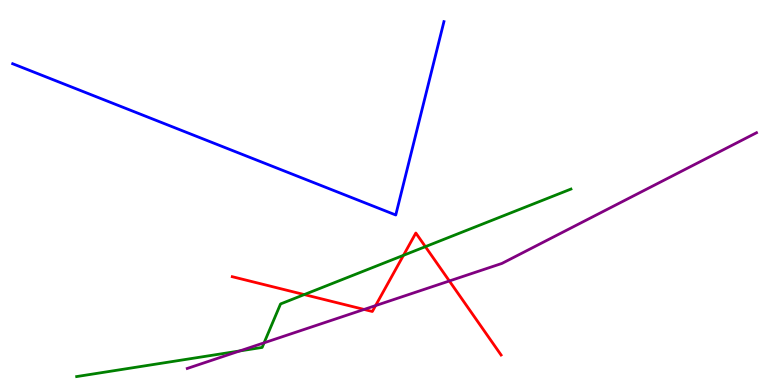[{'lines': ['blue', 'red'], 'intersections': []}, {'lines': ['green', 'red'], 'intersections': [{'x': 3.93, 'y': 2.35}, {'x': 5.21, 'y': 3.37}, {'x': 5.49, 'y': 3.59}]}, {'lines': ['purple', 'red'], 'intersections': [{'x': 4.7, 'y': 1.96}, {'x': 4.85, 'y': 2.06}, {'x': 5.8, 'y': 2.7}]}, {'lines': ['blue', 'green'], 'intersections': []}, {'lines': ['blue', 'purple'], 'intersections': []}, {'lines': ['green', 'purple'], 'intersections': [{'x': 3.09, 'y': 0.885}, {'x': 3.41, 'y': 1.1}]}]